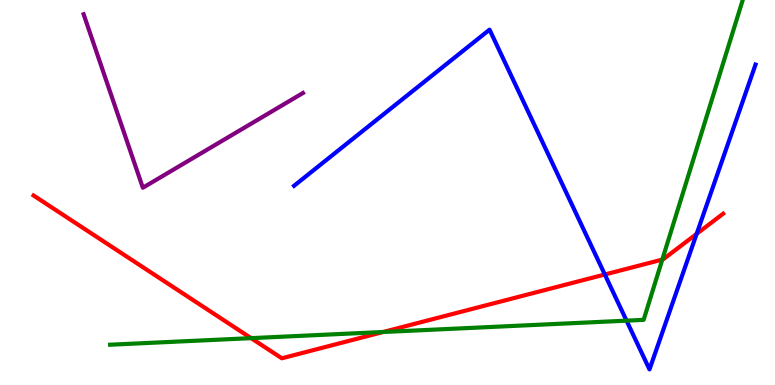[{'lines': ['blue', 'red'], 'intersections': [{'x': 7.8, 'y': 2.87}, {'x': 8.99, 'y': 3.93}]}, {'lines': ['green', 'red'], 'intersections': [{'x': 3.24, 'y': 1.22}, {'x': 4.94, 'y': 1.38}, {'x': 8.55, 'y': 3.26}]}, {'lines': ['purple', 'red'], 'intersections': []}, {'lines': ['blue', 'green'], 'intersections': [{'x': 8.08, 'y': 1.67}]}, {'lines': ['blue', 'purple'], 'intersections': []}, {'lines': ['green', 'purple'], 'intersections': []}]